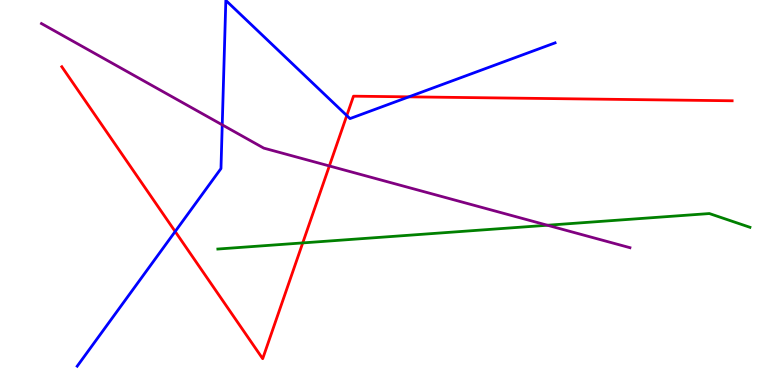[{'lines': ['blue', 'red'], 'intersections': [{'x': 2.26, 'y': 3.99}, {'x': 4.47, 'y': 7.0}, {'x': 5.28, 'y': 7.48}]}, {'lines': ['green', 'red'], 'intersections': [{'x': 3.91, 'y': 3.69}]}, {'lines': ['purple', 'red'], 'intersections': [{'x': 4.25, 'y': 5.69}]}, {'lines': ['blue', 'green'], 'intersections': []}, {'lines': ['blue', 'purple'], 'intersections': [{'x': 2.87, 'y': 6.76}]}, {'lines': ['green', 'purple'], 'intersections': [{'x': 7.06, 'y': 4.15}]}]